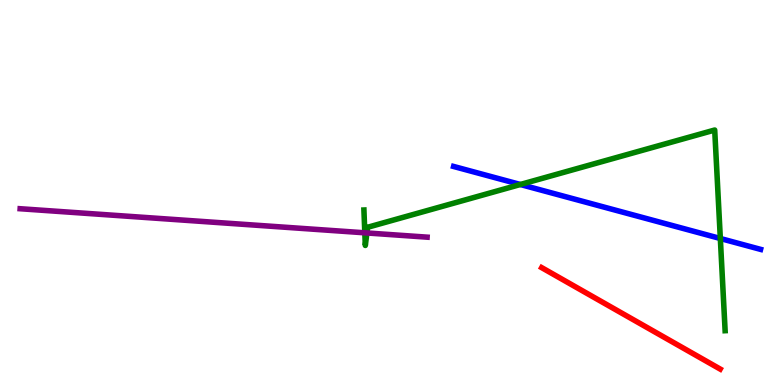[{'lines': ['blue', 'red'], 'intersections': []}, {'lines': ['green', 'red'], 'intersections': []}, {'lines': ['purple', 'red'], 'intersections': []}, {'lines': ['blue', 'green'], 'intersections': [{'x': 6.71, 'y': 5.21}, {'x': 9.29, 'y': 3.81}]}, {'lines': ['blue', 'purple'], 'intersections': []}, {'lines': ['green', 'purple'], 'intersections': [{'x': 4.71, 'y': 3.95}, {'x': 4.73, 'y': 3.95}]}]